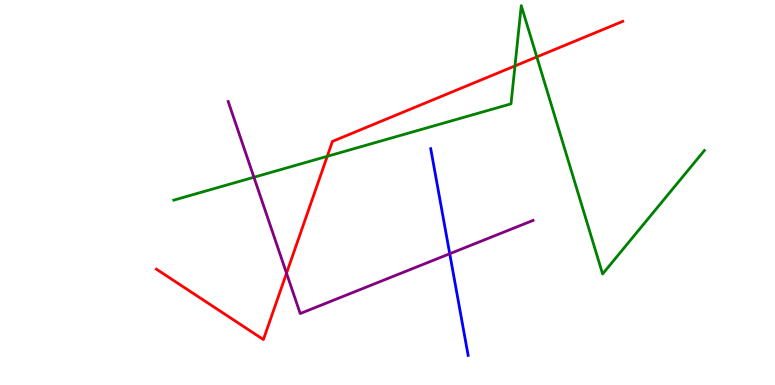[{'lines': ['blue', 'red'], 'intersections': []}, {'lines': ['green', 'red'], 'intersections': [{'x': 4.22, 'y': 5.94}, {'x': 6.64, 'y': 8.29}, {'x': 6.93, 'y': 8.52}]}, {'lines': ['purple', 'red'], 'intersections': [{'x': 3.7, 'y': 2.9}]}, {'lines': ['blue', 'green'], 'intersections': []}, {'lines': ['blue', 'purple'], 'intersections': [{'x': 5.8, 'y': 3.41}]}, {'lines': ['green', 'purple'], 'intersections': [{'x': 3.28, 'y': 5.4}]}]